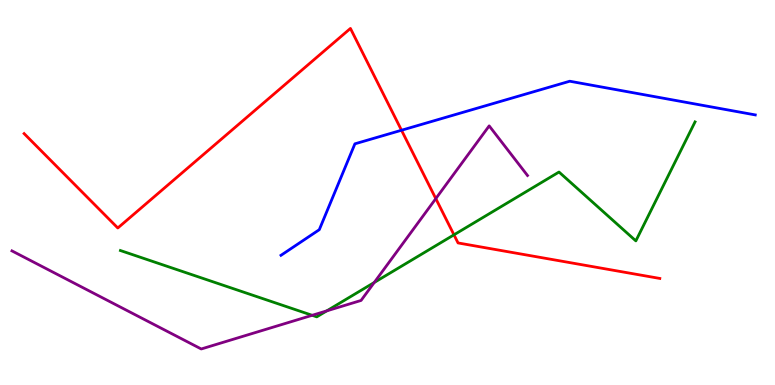[{'lines': ['blue', 'red'], 'intersections': [{'x': 5.18, 'y': 6.62}]}, {'lines': ['green', 'red'], 'intersections': [{'x': 5.86, 'y': 3.9}]}, {'lines': ['purple', 'red'], 'intersections': [{'x': 5.62, 'y': 4.84}]}, {'lines': ['blue', 'green'], 'intersections': []}, {'lines': ['blue', 'purple'], 'intersections': []}, {'lines': ['green', 'purple'], 'intersections': [{'x': 4.03, 'y': 1.81}, {'x': 4.22, 'y': 1.93}, {'x': 4.83, 'y': 2.66}]}]